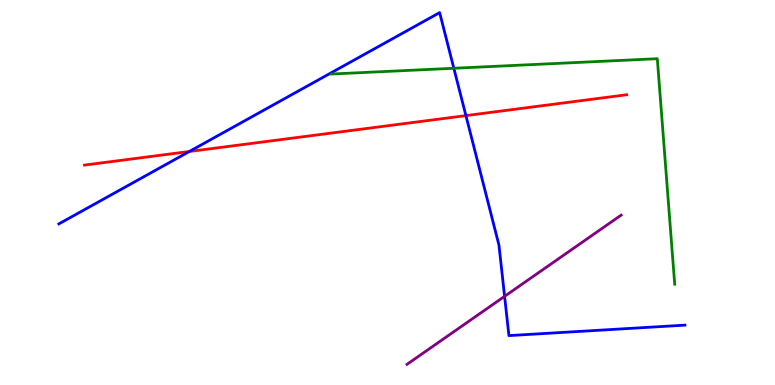[{'lines': ['blue', 'red'], 'intersections': [{'x': 2.44, 'y': 6.07}, {'x': 6.01, 'y': 7.0}]}, {'lines': ['green', 'red'], 'intersections': []}, {'lines': ['purple', 'red'], 'intersections': []}, {'lines': ['blue', 'green'], 'intersections': [{'x': 5.86, 'y': 8.23}]}, {'lines': ['blue', 'purple'], 'intersections': [{'x': 6.51, 'y': 2.3}]}, {'lines': ['green', 'purple'], 'intersections': []}]